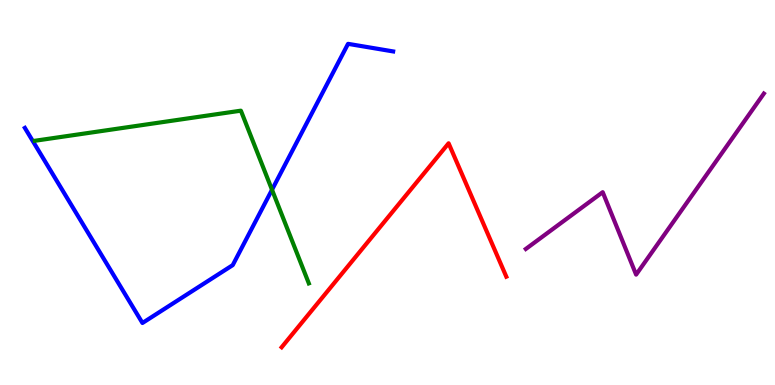[{'lines': ['blue', 'red'], 'intersections': []}, {'lines': ['green', 'red'], 'intersections': []}, {'lines': ['purple', 'red'], 'intersections': []}, {'lines': ['blue', 'green'], 'intersections': [{'x': 3.51, 'y': 5.07}]}, {'lines': ['blue', 'purple'], 'intersections': []}, {'lines': ['green', 'purple'], 'intersections': []}]